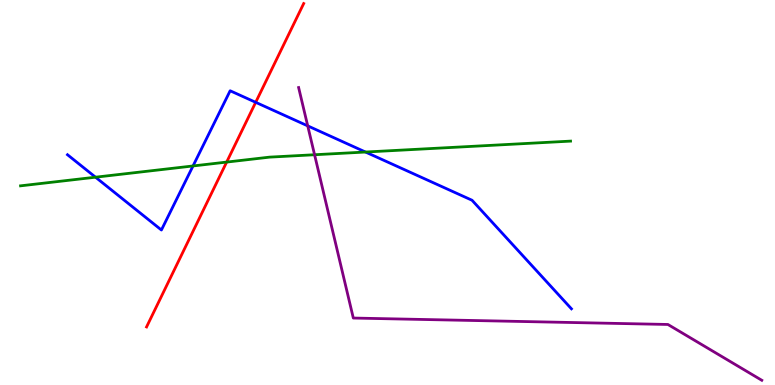[{'lines': ['blue', 'red'], 'intersections': [{'x': 3.3, 'y': 7.34}]}, {'lines': ['green', 'red'], 'intersections': [{'x': 2.92, 'y': 5.79}]}, {'lines': ['purple', 'red'], 'intersections': []}, {'lines': ['blue', 'green'], 'intersections': [{'x': 1.23, 'y': 5.4}, {'x': 2.49, 'y': 5.69}, {'x': 4.72, 'y': 6.05}]}, {'lines': ['blue', 'purple'], 'intersections': [{'x': 3.97, 'y': 6.73}]}, {'lines': ['green', 'purple'], 'intersections': [{'x': 4.06, 'y': 5.98}]}]